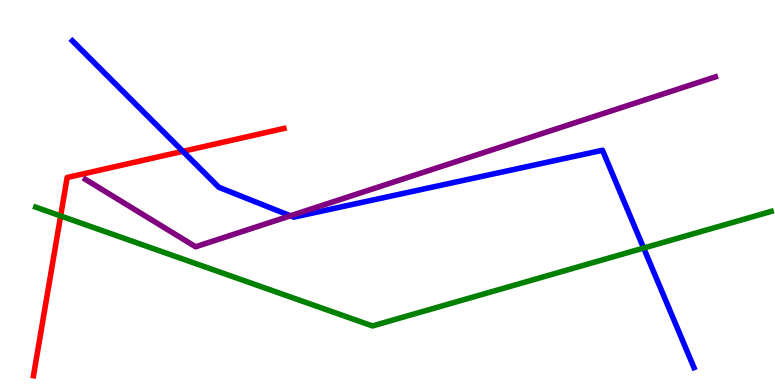[{'lines': ['blue', 'red'], 'intersections': [{'x': 2.36, 'y': 6.07}]}, {'lines': ['green', 'red'], 'intersections': [{'x': 0.782, 'y': 4.39}]}, {'lines': ['purple', 'red'], 'intersections': []}, {'lines': ['blue', 'green'], 'intersections': [{'x': 8.31, 'y': 3.56}]}, {'lines': ['blue', 'purple'], 'intersections': [{'x': 3.75, 'y': 4.4}]}, {'lines': ['green', 'purple'], 'intersections': []}]